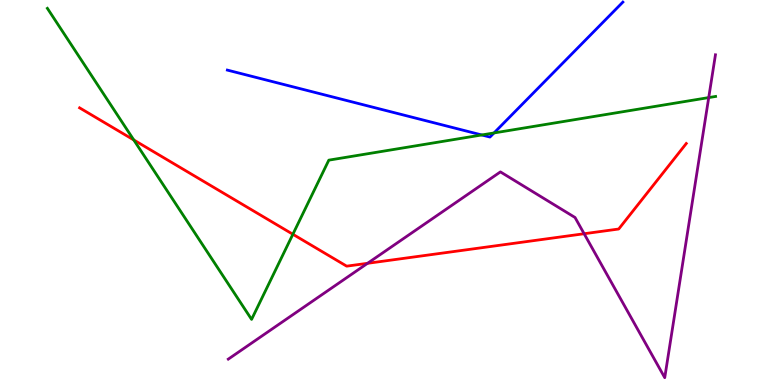[{'lines': ['blue', 'red'], 'intersections': []}, {'lines': ['green', 'red'], 'intersections': [{'x': 1.73, 'y': 6.36}, {'x': 3.78, 'y': 3.92}]}, {'lines': ['purple', 'red'], 'intersections': [{'x': 4.74, 'y': 3.16}, {'x': 7.54, 'y': 3.93}]}, {'lines': ['blue', 'green'], 'intersections': [{'x': 6.22, 'y': 6.49}, {'x': 6.37, 'y': 6.55}]}, {'lines': ['blue', 'purple'], 'intersections': []}, {'lines': ['green', 'purple'], 'intersections': [{'x': 9.14, 'y': 7.47}]}]